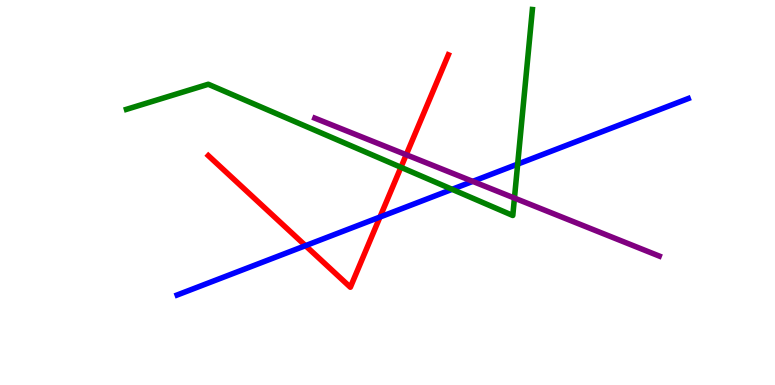[{'lines': ['blue', 'red'], 'intersections': [{'x': 3.94, 'y': 3.62}, {'x': 4.9, 'y': 4.36}]}, {'lines': ['green', 'red'], 'intersections': [{'x': 5.17, 'y': 5.65}]}, {'lines': ['purple', 'red'], 'intersections': [{'x': 5.24, 'y': 5.98}]}, {'lines': ['blue', 'green'], 'intersections': [{'x': 5.83, 'y': 5.08}, {'x': 6.68, 'y': 5.74}]}, {'lines': ['blue', 'purple'], 'intersections': [{'x': 6.1, 'y': 5.29}]}, {'lines': ['green', 'purple'], 'intersections': [{'x': 6.64, 'y': 4.86}]}]